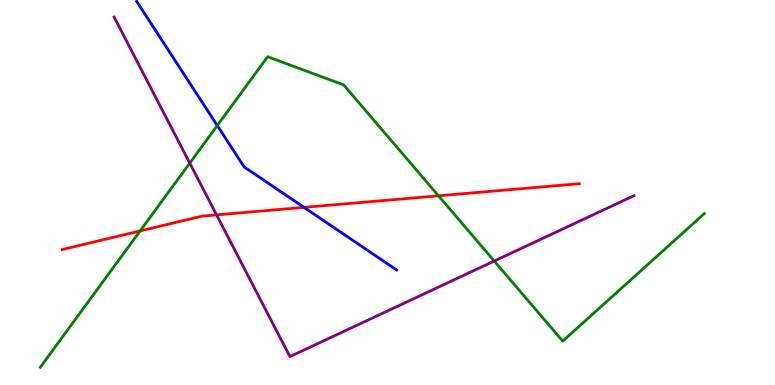[{'lines': ['blue', 'red'], 'intersections': [{'x': 3.92, 'y': 4.61}]}, {'lines': ['green', 'red'], 'intersections': [{'x': 1.81, 'y': 4.0}, {'x': 5.66, 'y': 4.91}]}, {'lines': ['purple', 'red'], 'intersections': [{'x': 2.79, 'y': 4.42}]}, {'lines': ['blue', 'green'], 'intersections': [{'x': 2.8, 'y': 6.74}]}, {'lines': ['blue', 'purple'], 'intersections': []}, {'lines': ['green', 'purple'], 'intersections': [{'x': 2.45, 'y': 5.76}, {'x': 6.38, 'y': 3.22}]}]